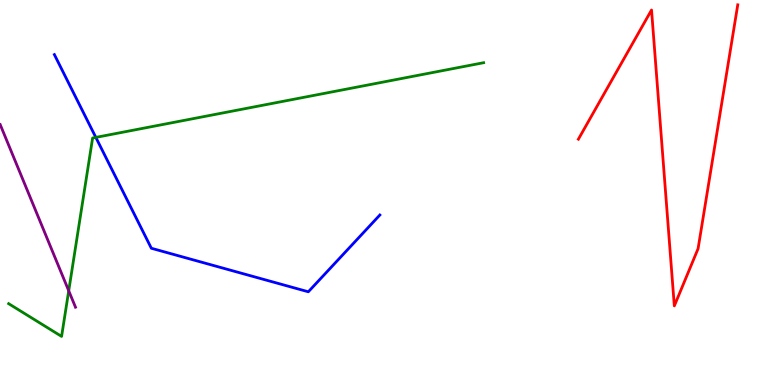[{'lines': ['blue', 'red'], 'intersections': []}, {'lines': ['green', 'red'], 'intersections': []}, {'lines': ['purple', 'red'], 'intersections': []}, {'lines': ['blue', 'green'], 'intersections': [{'x': 1.24, 'y': 6.43}]}, {'lines': ['blue', 'purple'], 'intersections': []}, {'lines': ['green', 'purple'], 'intersections': [{'x': 0.887, 'y': 2.45}]}]